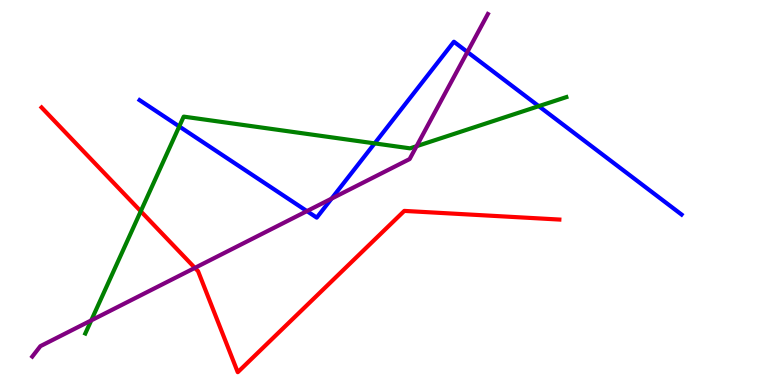[{'lines': ['blue', 'red'], 'intersections': []}, {'lines': ['green', 'red'], 'intersections': [{'x': 1.82, 'y': 4.51}]}, {'lines': ['purple', 'red'], 'intersections': [{'x': 2.51, 'y': 3.04}]}, {'lines': ['blue', 'green'], 'intersections': [{'x': 2.31, 'y': 6.72}, {'x': 4.83, 'y': 6.28}, {'x': 6.95, 'y': 7.24}]}, {'lines': ['blue', 'purple'], 'intersections': [{'x': 3.96, 'y': 4.52}, {'x': 4.28, 'y': 4.84}, {'x': 6.03, 'y': 8.65}]}, {'lines': ['green', 'purple'], 'intersections': [{'x': 1.18, 'y': 1.68}, {'x': 5.38, 'y': 6.2}]}]